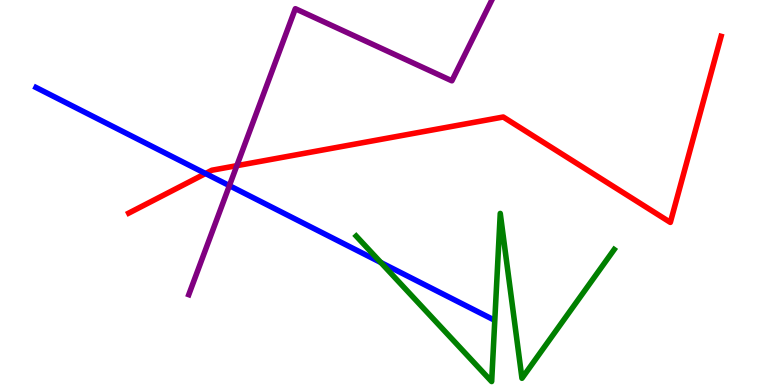[{'lines': ['blue', 'red'], 'intersections': [{'x': 2.65, 'y': 5.49}]}, {'lines': ['green', 'red'], 'intersections': []}, {'lines': ['purple', 'red'], 'intersections': [{'x': 3.06, 'y': 5.7}]}, {'lines': ['blue', 'green'], 'intersections': [{'x': 4.91, 'y': 3.18}]}, {'lines': ['blue', 'purple'], 'intersections': [{'x': 2.96, 'y': 5.18}]}, {'lines': ['green', 'purple'], 'intersections': []}]